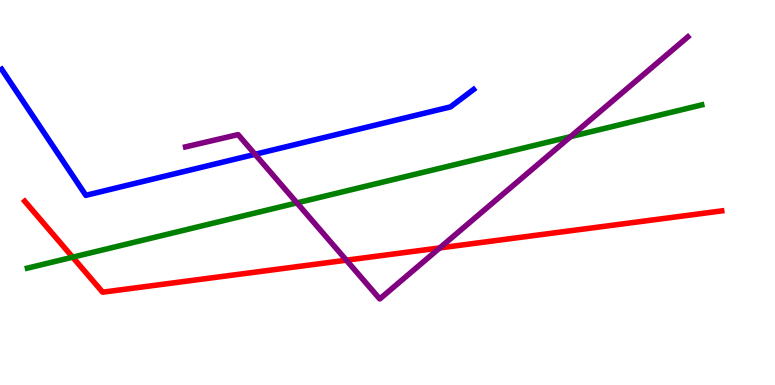[{'lines': ['blue', 'red'], 'intersections': []}, {'lines': ['green', 'red'], 'intersections': [{'x': 0.938, 'y': 3.32}]}, {'lines': ['purple', 'red'], 'intersections': [{'x': 4.47, 'y': 3.24}, {'x': 5.67, 'y': 3.56}]}, {'lines': ['blue', 'green'], 'intersections': []}, {'lines': ['blue', 'purple'], 'intersections': [{'x': 3.29, 'y': 5.99}]}, {'lines': ['green', 'purple'], 'intersections': [{'x': 3.83, 'y': 4.73}, {'x': 7.36, 'y': 6.45}]}]